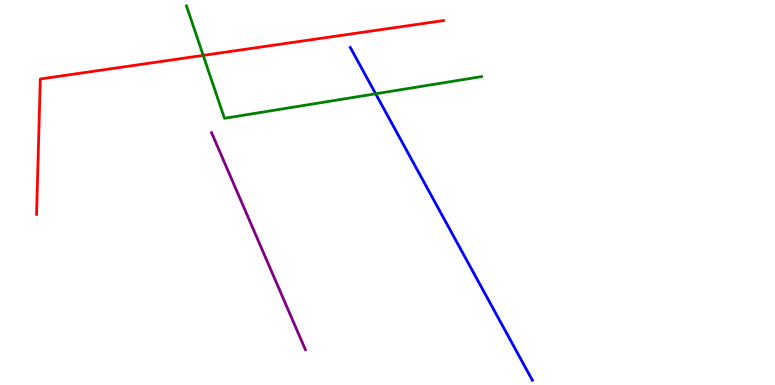[{'lines': ['blue', 'red'], 'intersections': []}, {'lines': ['green', 'red'], 'intersections': [{'x': 2.62, 'y': 8.56}]}, {'lines': ['purple', 'red'], 'intersections': []}, {'lines': ['blue', 'green'], 'intersections': [{'x': 4.85, 'y': 7.56}]}, {'lines': ['blue', 'purple'], 'intersections': []}, {'lines': ['green', 'purple'], 'intersections': []}]